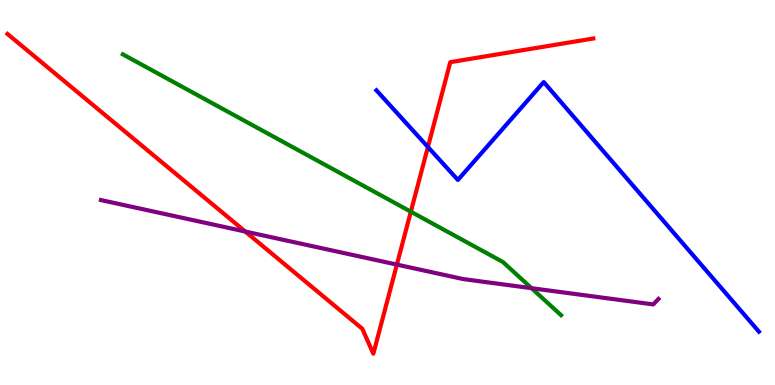[{'lines': ['blue', 'red'], 'intersections': [{'x': 5.52, 'y': 6.18}]}, {'lines': ['green', 'red'], 'intersections': [{'x': 5.3, 'y': 4.5}]}, {'lines': ['purple', 'red'], 'intersections': [{'x': 3.17, 'y': 3.99}, {'x': 5.12, 'y': 3.13}]}, {'lines': ['blue', 'green'], 'intersections': []}, {'lines': ['blue', 'purple'], 'intersections': []}, {'lines': ['green', 'purple'], 'intersections': [{'x': 6.86, 'y': 2.51}]}]